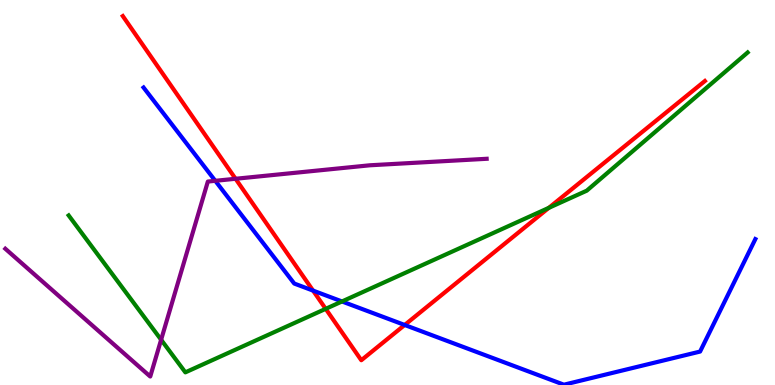[{'lines': ['blue', 'red'], 'intersections': [{'x': 4.04, 'y': 2.45}, {'x': 5.22, 'y': 1.56}]}, {'lines': ['green', 'red'], 'intersections': [{'x': 4.2, 'y': 1.98}, {'x': 7.08, 'y': 4.6}]}, {'lines': ['purple', 'red'], 'intersections': [{'x': 3.04, 'y': 5.36}]}, {'lines': ['blue', 'green'], 'intersections': [{'x': 4.41, 'y': 2.17}]}, {'lines': ['blue', 'purple'], 'intersections': [{'x': 2.78, 'y': 5.3}]}, {'lines': ['green', 'purple'], 'intersections': [{'x': 2.08, 'y': 1.18}]}]